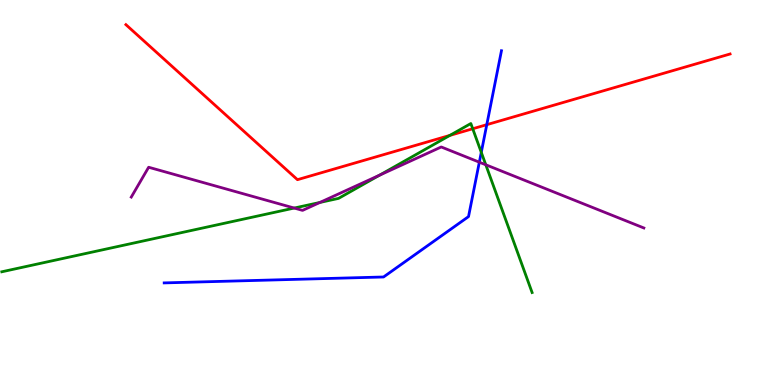[{'lines': ['blue', 'red'], 'intersections': [{'x': 6.28, 'y': 6.76}]}, {'lines': ['green', 'red'], 'intersections': [{'x': 5.8, 'y': 6.48}, {'x': 6.1, 'y': 6.66}]}, {'lines': ['purple', 'red'], 'intersections': []}, {'lines': ['blue', 'green'], 'intersections': [{'x': 6.21, 'y': 6.04}]}, {'lines': ['blue', 'purple'], 'intersections': [{'x': 6.18, 'y': 5.79}]}, {'lines': ['green', 'purple'], 'intersections': [{'x': 3.8, 'y': 4.6}, {'x': 4.13, 'y': 4.74}, {'x': 4.9, 'y': 5.45}, {'x': 6.27, 'y': 5.72}]}]